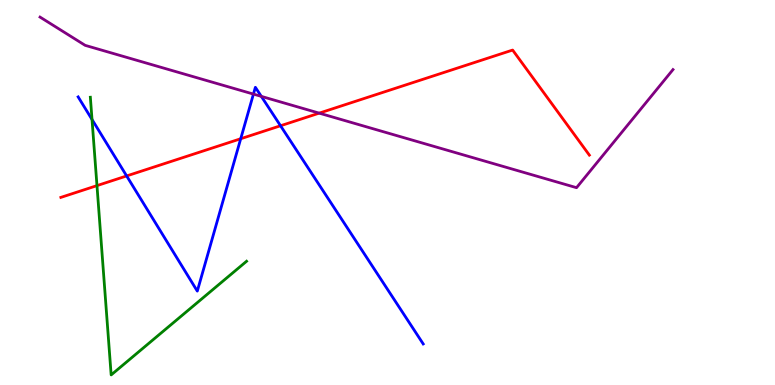[{'lines': ['blue', 'red'], 'intersections': [{'x': 1.63, 'y': 5.43}, {'x': 3.11, 'y': 6.4}, {'x': 3.62, 'y': 6.73}]}, {'lines': ['green', 'red'], 'intersections': [{'x': 1.25, 'y': 5.18}]}, {'lines': ['purple', 'red'], 'intersections': [{'x': 4.12, 'y': 7.06}]}, {'lines': ['blue', 'green'], 'intersections': [{'x': 1.19, 'y': 6.9}]}, {'lines': ['blue', 'purple'], 'intersections': [{'x': 3.27, 'y': 7.56}, {'x': 3.37, 'y': 7.5}]}, {'lines': ['green', 'purple'], 'intersections': []}]